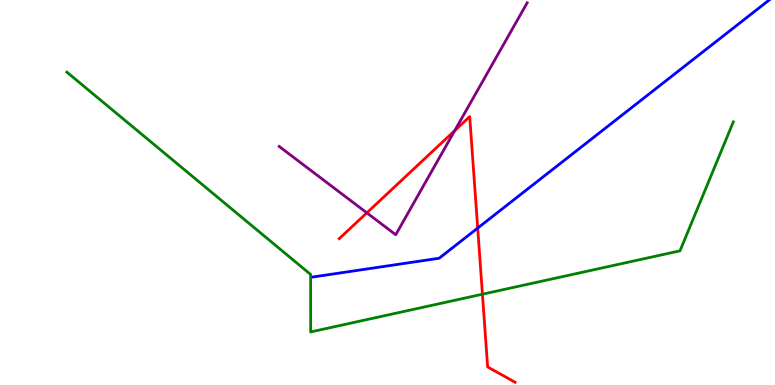[{'lines': ['blue', 'red'], 'intersections': [{'x': 6.16, 'y': 4.08}]}, {'lines': ['green', 'red'], 'intersections': [{'x': 6.22, 'y': 2.36}]}, {'lines': ['purple', 'red'], 'intersections': [{'x': 4.73, 'y': 4.47}, {'x': 5.87, 'y': 6.61}]}, {'lines': ['blue', 'green'], 'intersections': []}, {'lines': ['blue', 'purple'], 'intersections': []}, {'lines': ['green', 'purple'], 'intersections': []}]